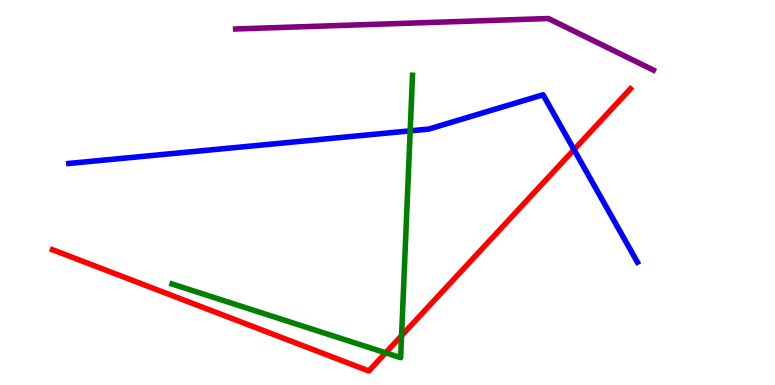[{'lines': ['blue', 'red'], 'intersections': [{'x': 7.41, 'y': 6.11}]}, {'lines': ['green', 'red'], 'intersections': [{'x': 4.98, 'y': 0.836}, {'x': 5.18, 'y': 1.28}]}, {'lines': ['purple', 'red'], 'intersections': []}, {'lines': ['blue', 'green'], 'intersections': [{'x': 5.29, 'y': 6.6}]}, {'lines': ['blue', 'purple'], 'intersections': []}, {'lines': ['green', 'purple'], 'intersections': []}]